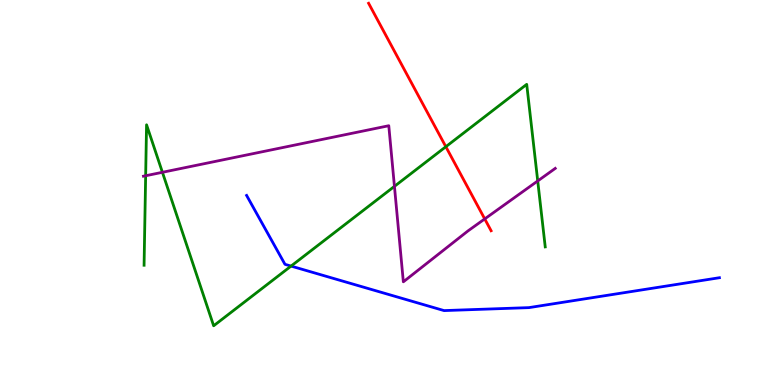[{'lines': ['blue', 'red'], 'intersections': []}, {'lines': ['green', 'red'], 'intersections': [{'x': 5.75, 'y': 6.19}]}, {'lines': ['purple', 'red'], 'intersections': [{'x': 6.25, 'y': 4.31}]}, {'lines': ['blue', 'green'], 'intersections': [{'x': 3.76, 'y': 3.09}]}, {'lines': ['blue', 'purple'], 'intersections': []}, {'lines': ['green', 'purple'], 'intersections': [{'x': 1.88, 'y': 5.44}, {'x': 2.1, 'y': 5.52}, {'x': 5.09, 'y': 5.16}, {'x': 6.94, 'y': 5.3}]}]